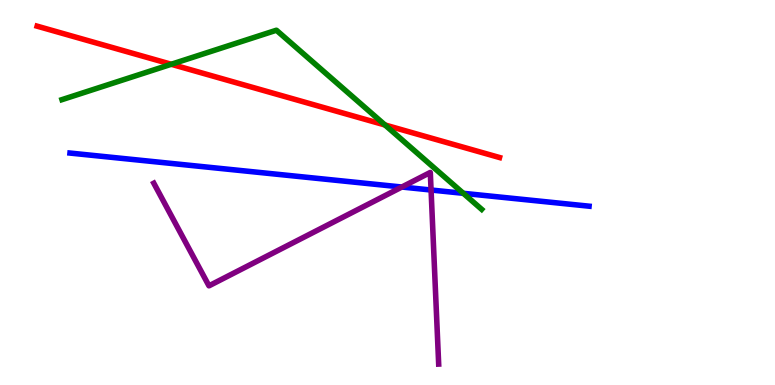[{'lines': ['blue', 'red'], 'intersections': []}, {'lines': ['green', 'red'], 'intersections': [{'x': 2.21, 'y': 8.33}, {'x': 4.97, 'y': 6.75}]}, {'lines': ['purple', 'red'], 'intersections': []}, {'lines': ['blue', 'green'], 'intersections': [{'x': 5.98, 'y': 4.98}]}, {'lines': ['blue', 'purple'], 'intersections': [{'x': 5.19, 'y': 5.14}, {'x': 5.56, 'y': 5.06}]}, {'lines': ['green', 'purple'], 'intersections': []}]